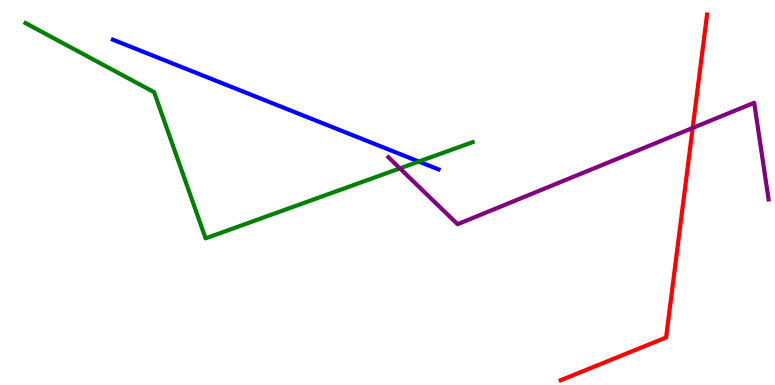[{'lines': ['blue', 'red'], 'intersections': []}, {'lines': ['green', 'red'], 'intersections': []}, {'lines': ['purple', 'red'], 'intersections': [{'x': 8.94, 'y': 6.68}]}, {'lines': ['blue', 'green'], 'intersections': [{'x': 5.4, 'y': 5.8}]}, {'lines': ['blue', 'purple'], 'intersections': []}, {'lines': ['green', 'purple'], 'intersections': [{'x': 5.16, 'y': 5.63}]}]